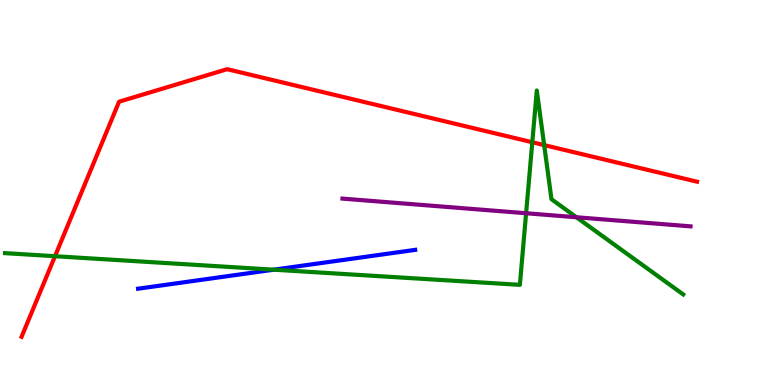[{'lines': ['blue', 'red'], 'intersections': []}, {'lines': ['green', 'red'], 'intersections': [{'x': 0.71, 'y': 3.35}, {'x': 6.87, 'y': 6.31}, {'x': 7.02, 'y': 6.23}]}, {'lines': ['purple', 'red'], 'intersections': []}, {'lines': ['blue', 'green'], 'intersections': [{'x': 3.53, 'y': 3.0}]}, {'lines': ['blue', 'purple'], 'intersections': []}, {'lines': ['green', 'purple'], 'intersections': [{'x': 6.79, 'y': 4.46}, {'x': 7.44, 'y': 4.36}]}]